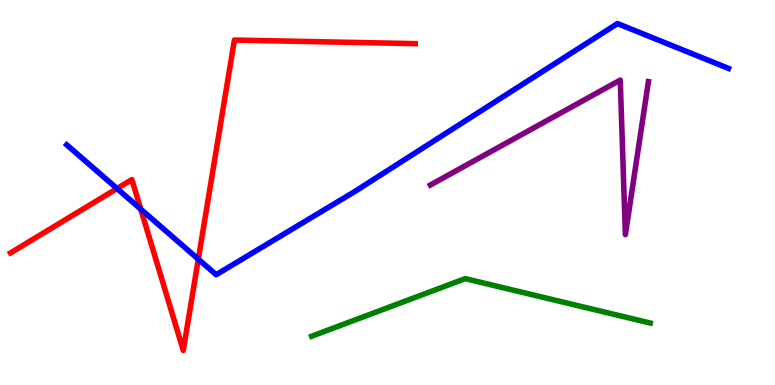[{'lines': ['blue', 'red'], 'intersections': [{'x': 1.51, 'y': 5.1}, {'x': 1.82, 'y': 4.57}, {'x': 2.56, 'y': 3.27}]}, {'lines': ['green', 'red'], 'intersections': []}, {'lines': ['purple', 'red'], 'intersections': []}, {'lines': ['blue', 'green'], 'intersections': []}, {'lines': ['blue', 'purple'], 'intersections': []}, {'lines': ['green', 'purple'], 'intersections': []}]